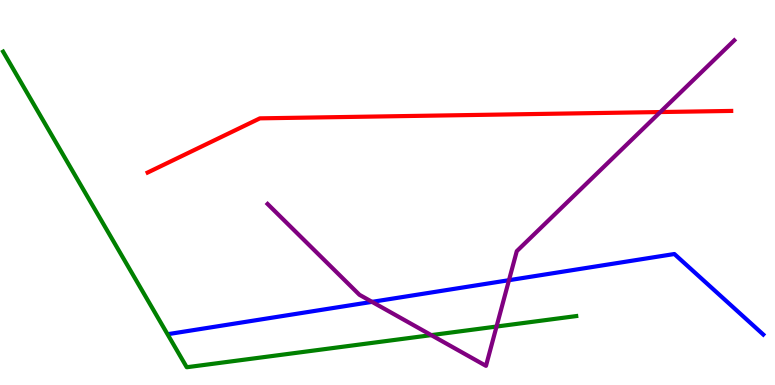[{'lines': ['blue', 'red'], 'intersections': []}, {'lines': ['green', 'red'], 'intersections': []}, {'lines': ['purple', 'red'], 'intersections': [{'x': 8.52, 'y': 7.09}]}, {'lines': ['blue', 'green'], 'intersections': []}, {'lines': ['blue', 'purple'], 'intersections': [{'x': 4.8, 'y': 2.16}, {'x': 6.57, 'y': 2.72}]}, {'lines': ['green', 'purple'], 'intersections': [{'x': 5.56, 'y': 1.3}, {'x': 6.41, 'y': 1.52}]}]